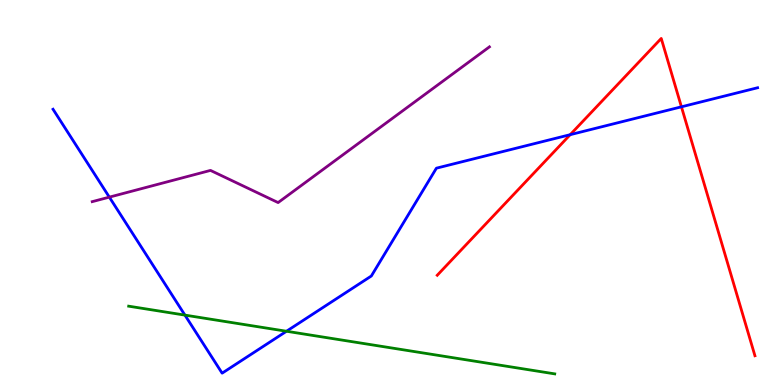[{'lines': ['blue', 'red'], 'intersections': [{'x': 7.36, 'y': 6.5}, {'x': 8.79, 'y': 7.23}]}, {'lines': ['green', 'red'], 'intersections': []}, {'lines': ['purple', 'red'], 'intersections': []}, {'lines': ['blue', 'green'], 'intersections': [{'x': 2.39, 'y': 1.82}, {'x': 3.7, 'y': 1.4}]}, {'lines': ['blue', 'purple'], 'intersections': [{'x': 1.41, 'y': 4.88}]}, {'lines': ['green', 'purple'], 'intersections': []}]